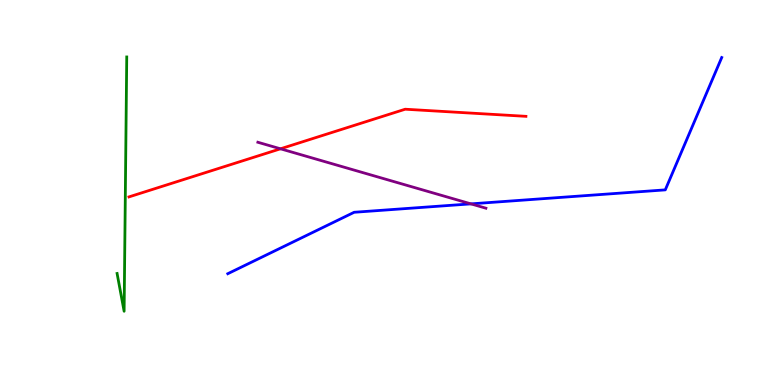[{'lines': ['blue', 'red'], 'intersections': []}, {'lines': ['green', 'red'], 'intersections': []}, {'lines': ['purple', 'red'], 'intersections': [{'x': 3.62, 'y': 6.14}]}, {'lines': ['blue', 'green'], 'intersections': []}, {'lines': ['blue', 'purple'], 'intersections': [{'x': 6.08, 'y': 4.7}]}, {'lines': ['green', 'purple'], 'intersections': []}]